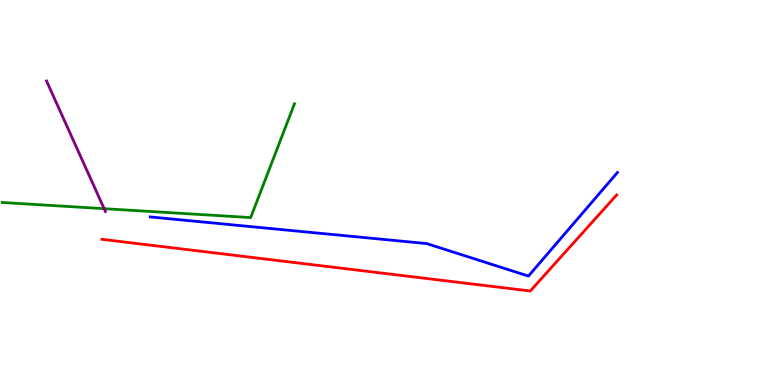[{'lines': ['blue', 'red'], 'intersections': []}, {'lines': ['green', 'red'], 'intersections': []}, {'lines': ['purple', 'red'], 'intersections': []}, {'lines': ['blue', 'green'], 'intersections': []}, {'lines': ['blue', 'purple'], 'intersections': []}, {'lines': ['green', 'purple'], 'intersections': [{'x': 1.34, 'y': 4.58}]}]